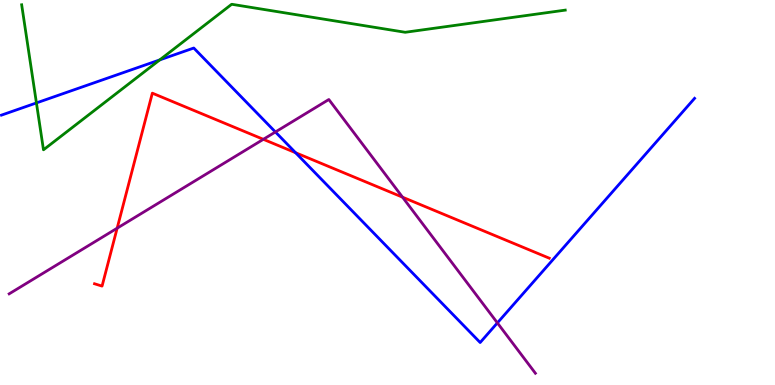[{'lines': ['blue', 'red'], 'intersections': [{'x': 3.81, 'y': 6.03}]}, {'lines': ['green', 'red'], 'intersections': []}, {'lines': ['purple', 'red'], 'intersections': [{'x': 1.51, 'y': 4.07}, {'x': 3.4, 'y': 6.38}, {'x': 5.19, 'y': 4.88}]}, {'lines': ['blue', 'green'], 'intersections': [{'x': 0.47, 'y': 7.33}, {'x': 2.06, 'y': 8.44}]}, {'lines': ['blue', 'purple'], 'intersections': [{'x': 3.55, 'y': 6.57}, {'x': 6.42, 'y': 1.61}]}, {'lines': ['green', 'purple'], 'intersections': []}]